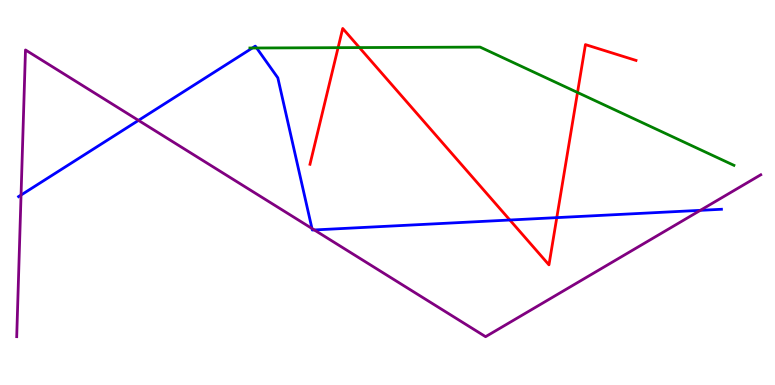[{'lines': ['blue', 'red'], 'intersections': [{'x': 6.58, 'y': 4.29}, {'x': 7.18, 'y': 4.35}]}, {'lines': ['green', 'red'], 'intersections': [{'x': 4.36, 'y': 8.76}, {'x': 4.64, 'y': 8.76}, {'x': 7.45, 'y': 7.6}]}, {'lines': ['purple', 'red'], 'intersections': []}, {'lines': ['blue', 'green'], 'intersections': [{'x': 3.26, 'y': 8.75}, {'x': 3.31, 'y': 8.75}]}, {'lines': ['blue', 'purple'], 'intersections': [{'x': 0.272, 'y': 4.93}, {'x': 1.79, 'y': 6.87}, {'x': 4.03, 'y': 4.07}, {'x': 4.06, 'y': 4.03}, {'x': 9.04, 'y': 4.54}]}, {'lines': ['green', 'purple'], 'intersections': []}]